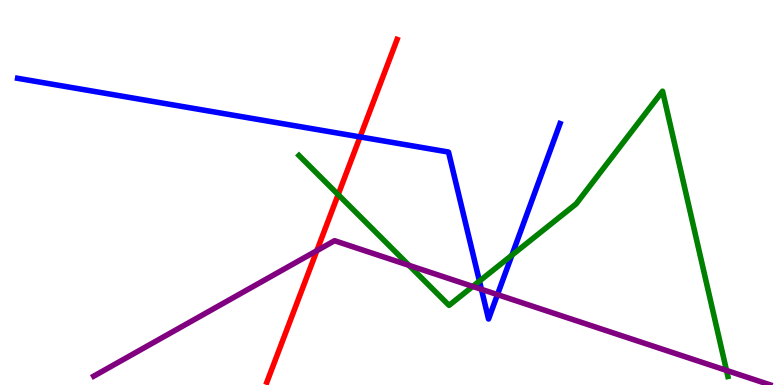[{'lines': ['blue', 'red'], 'intersections': [{'x': 4.65, 'y': 6.44}]}, {'lines': ['green', 'red'], 'intersections': [{'x': 4.36, 'y': 4.95}]}, {'lines': ['purple', 'red'], 'intersections': [{'x': 4.09, 'y': 3.49}]}, {'lines': ['blue', 'green'], 'intersections': [{'x': 6.19, 'y': 2.7}, {'x': 6.61, 'y': 3.37}]}, {'lines': ['blue', 'purple'], 'intersections': [{'x': 6.21, 'y': 2.49}, {'x': 6.42, 'y': 2.35}]}, {'lines': ['green', 'purple'], 'intersections': [{'x': 5.28, 'y': 3.11}, {'x': 6.1, 'y': 2.56}, {'x': 9.37, 'y': 0.379}]}]